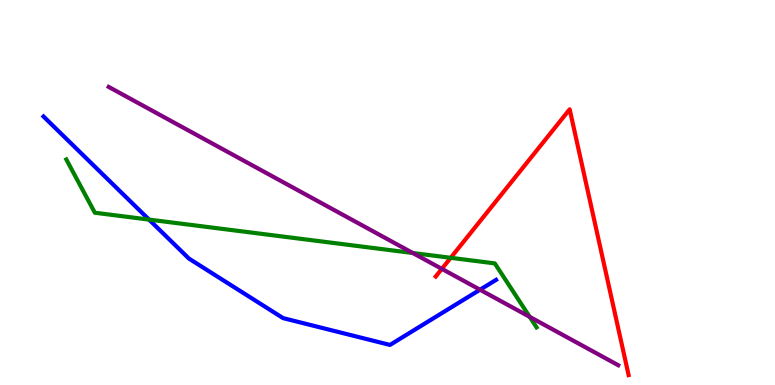[{'lines': ['blue', 'red'], 'intersections': []}, {'lines': ['green', 'red'], 'intersections': [{'x': 5.82, 'y': 3.3}]}, {'lines': ['purple', 'red'], 'intersections': [{'x': 5.7, 'y': 3.02}]}, {'lines': ['blue', 'green'], 'intersections': [{'x': 1.92, 'y': 4.3}]}, {'lines': ['blue', 'purple'], 'intersections': [{'x': 6.19, 'y': 2.47}]}, {'lines': ['green', 'purple'], 'intersections': [{'x': 5.33, 'y': 3.43}, {'x': 6.83, 'y': 1.77}]}]